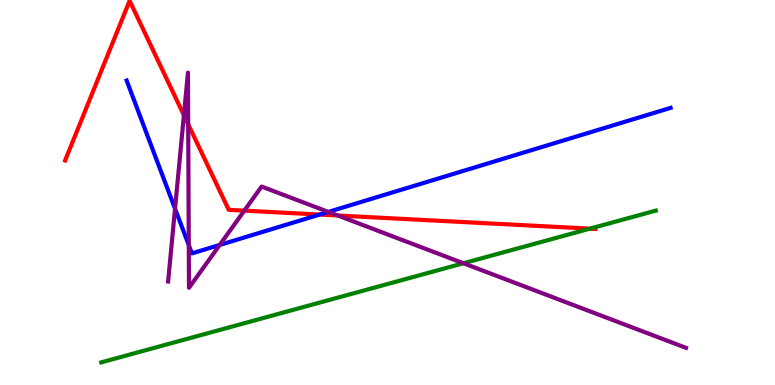[{'lines': ['blue', 'red'], 'intersections': [{'x': 4.12, 'y': 4.43}]}, {'lines': ['green', 'red'], 'intersections': [{'x': 7.61, 'y': 4.06}]}, {'lines': ['purple', 'red'], 'intersections': [{'x': 2.37, 'y': 7.01}, {'x': 2.43, 'y': 6.77}, {'x': 3.15, 'y': 4.53}, {'x': 4.36, 'y': 4.4}]}, {'lines': ['blue', 'green'], 'intersections': []}, {'lines': ['blue', 'purple'], 'intersections': [{'x': 2.26, 'y': 4.58}, {'x': 2.44, 'y': 3.63}, {'x': 2.84, 'y': 3.64}, {'x': 4.24, 'y': 4.5}]}, {'lines': ['green', 'purple'], 'intersections': [{'x': 5.98, 'y': 3.16}]}]